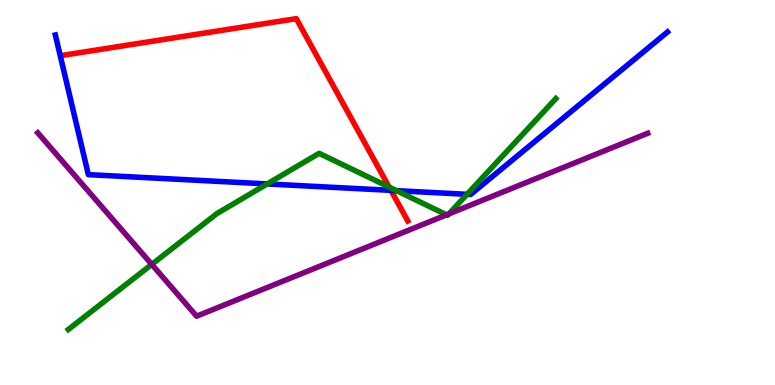[{'lines': ['blue', 'red'], 'intersections': [{'x': 5.04, 'y': 5.06}]}, {'lines': ['green', 'red'], 'intersections': [{'x': 5.02, 'y': 5.14}]}, {'lines': ['purple', 'red'], 'intersections': []}, {'lines': ['blue', 'green'], 'intersections': [{'x': 3.45, 'y': 5.22}, {'x': 5.12, 'y': 5.05}, {'x': 6.03, 'y': 4.95}]}, {'lines': ['blue', 'purple'], 'intersections': []}, {'lines': ['green', 'purple'], 'intersections': [{'x': 1.96, 'y': 3.13}, {'x': 5.76, 'y': 4.42}, {'x': 5.79, 'y': 4.44}]}]